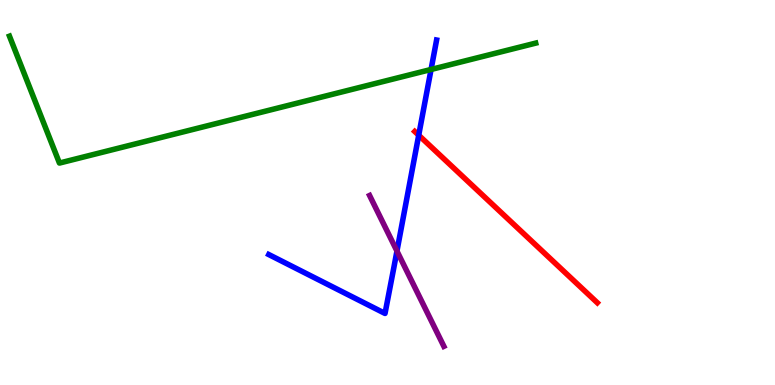[{'lines': ['blue', 'red'], 'intersections': [{'x': 5.4, 'y': 6.49}]}, {'lines': ['green', 'red'], 'intersections': []}, {'lines': ['purple', 'red'], 'intersections': []}, {'lines': ['blue', 'green'], 'intersections': [{'x': 5.56, 'y': 8.2}]}, {'lines': ['blue', 'purple'], 'intersections': [{'x': 5.12, 'y': 3.48}]}, {'lines': ['green', 'purple'], 'intersections': []}]